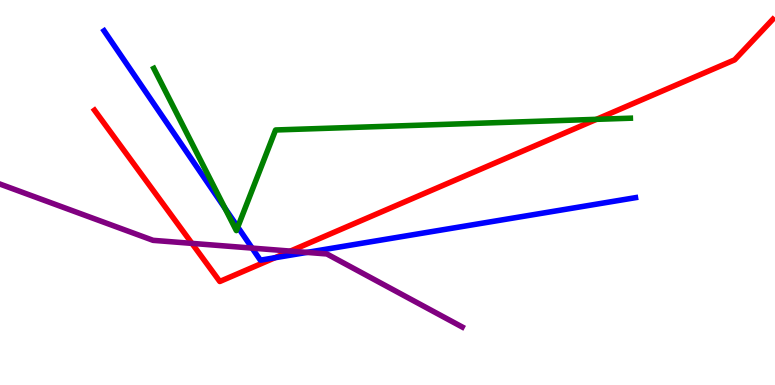[{'lines': ['blue', 'red'], 'intersections': [{'x': 3.55, 'y': 3.31}]}, {'lines': ['green', 'red'], 'intersections': [{'x': 7.7, 'y': 6.9}]}, {'lines': ['purple', 'red'], 'intersections': [{'x': 2.48, 'y': 3.68}, {'x': 3.75, 'y': 3.48}]}, {'lines': ['blue', 'green'], 'intersections': [{'x': 2.9, 'y': 4.59}, {'x': 3.07, 'y': 4.1}]}, {'lines': ['blue', 'purple'], 'intersections': [{'x': 3.25, 'y': 3.56}, {'x': 3.96, 'y': 3.44}]}, {'lines': ['green', 'purple'], 'intersections': []}]